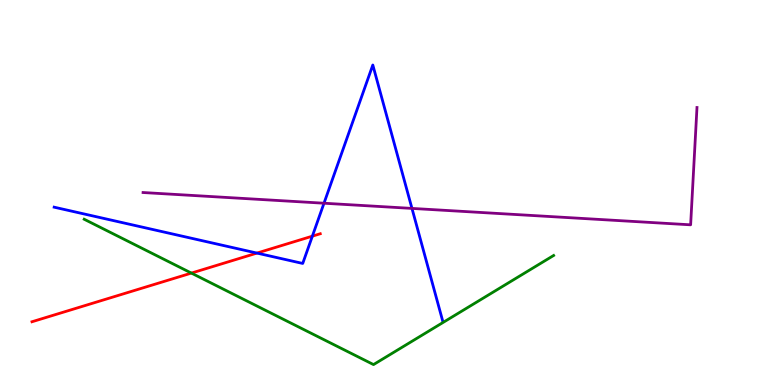[{'lines': ['blue', 'red'], 'intersections': [{'x': 3.32, 'y': 3.43}, {'x': 4.03, 'y': 3.87}]}, {'lines': ['green', 'red'], 'intersections': [{'x': 2.47, 'y': 2.91}]}, {'lines': ['purple', 'red'], 'intersections': []}, {'lines': ['blue', 'green'], 'intersections': []}, {'lines': ['blue', 'purple'], 'intersections': [{'x': 4.18, 'y': 4.72}, {'x': 5.32, 'y': 4.59}]}, {'lines': ['green', 'purple'], 'intersections': []}]